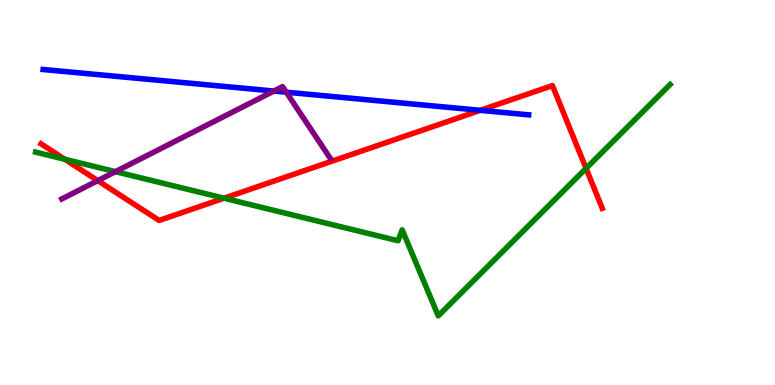[{'lines': ['blue', 'red'], 'intersections': [{'x': 6.2, 'y': 7.13}]}, {'lines': ['green', 'red'], 'intersections': [{'x': 0.836, 'y': 5.86}, {'x': 2.89, 'y': 4.85}, {'x': 7.56, 'y': 5.63}]}, {'lines': ['purple', 'red'], 'intersections': [{'x': 1.26, 'y': 5.31}]}, {'lines': ['blue', 'green'], 'intersections': []}, {'lines': ['blue', 'purple'], 'intersections': [{'x': 3.53, 'y': 7.64}, {'x': 3.69, 'y': 7.61}]}, {'lines': ['green', 'purple'], 'intersections': [{'x': 1.49, 'y': 5.54}]}]